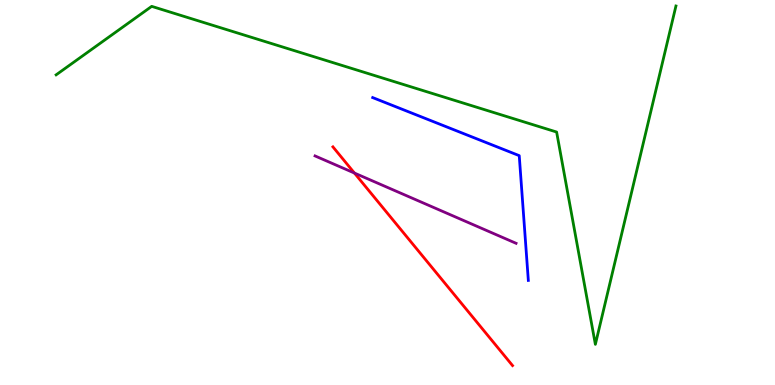[{'lines': ['blue', 'red'], 'intersections': []}, {'lines': ['green', 'red'], 'intersections': []}, {'lines': ['purple', 'red'], 'intersections': [{'x': 4.57, 'y': 5.51}]}, {'lines': ['blue', 'green'], 'intersections': []}, {'lines': ['blue', 'purple'], 'intersections': []}, {'lines': ['green', 'purple'], 'intersections': []}]